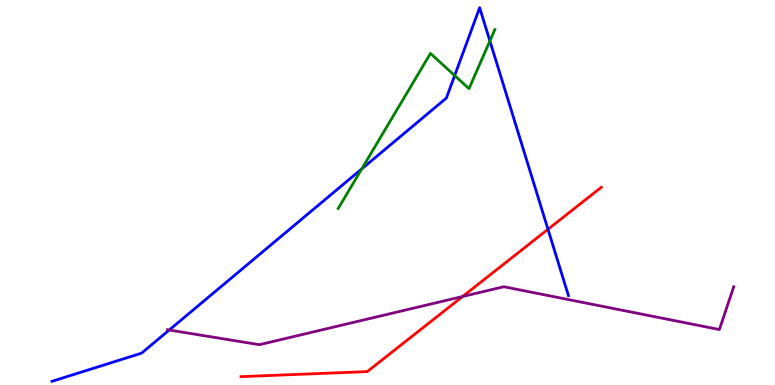[{'lines': ['blue', 'red'], 'intersections': [{'x': 7.07, 'y': 4.04}]}, {'lines': ['green', 'red'], 'intersections': []}, {'lines': ['purple', 'red'], 'intersections': [{'x': 5.97, 'y': 2.3}]}, {'lines': ['blue', 'green'], 'intersections': [{'x': 4.67, 'y': 5.61}, {'x': 5.87, 'y': 8.04}, {'x': 6.32, 'y': 8.94}]}, {'lines': ['blue', 'purple'], 'intersections': [{'x': 2.18, 'y': 1.43}]}, {'lines': ['green', 'purple'], 'intersections': []}]